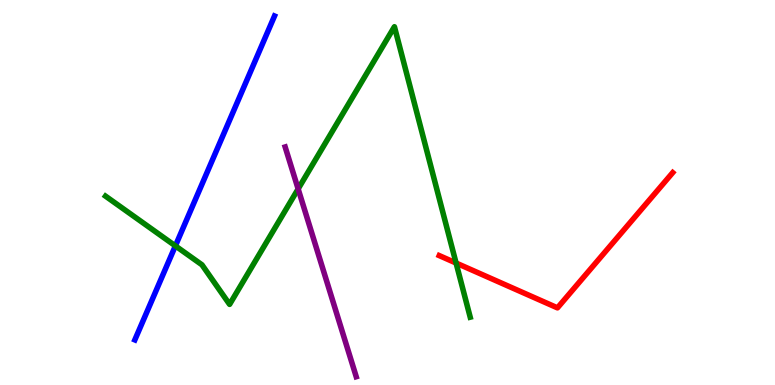[{'lines': ['blue', 'red'], 'intersections': []}, {'lines': ['green', 'red'], 'intersections': [{'x': 5.88, 'y': 3.17}]}, {'lines': ['purple', 'red'], 'intersections': []}, {'lines': ['blue', 'green'], 'intersections': [{'x': 2.26, 'y': 3.61}]}, {'lines': ['blue', 'purple'], 'intersections': []}, {'lines': ['green', 'purple'], 'intersections': [{'x': 3.85, 'y': 5.09}]}]